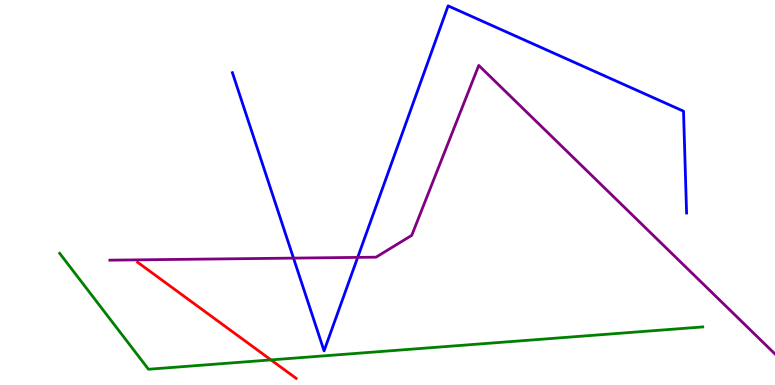[{'lines': ['blue', 'red'], 'intersections': []}, {'lines': ['green', 'red'], 'intersections': [{'x': 3.5, 'y': 0.652}]}, {'lines': ['purple', 'red'], 'intersections': []}, {'lines': ['blue', 'green'], 'intersections': []}, {'lines': ['blue', 'purple'], 'intersections': [{'x': 3.79, 'y': 3.3}, {'x': 4.62, 'y': 3.31}]}, {'lines': ['green', 'purple'], 'intersections': []}]